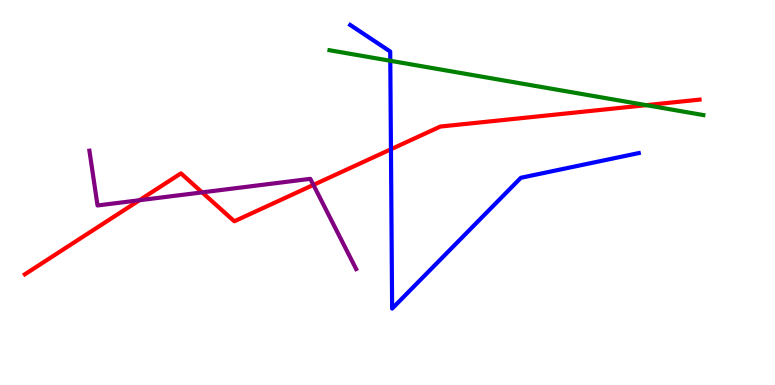[{'lines': ['blue', 'red'], 'intersections': [{'x': 5.04, 'y': 6.12}]}, {'lines': ['green', 'red'], 'intersections': [{'x': 8.34, 'y': 7.27}]}, {'lines': ['purple', 'red'], 'intersections': [{'x': 1.8, 'y': 4.8}, {'x': 2.61, 'y': 5.0}, {'x': 4.04, 'y': 5.2}]}, {'lines': ['blue', 'green'], 'intersections': [{'x': 5.04, 'y': 8.42}]}, {'lines': ['blue', 'purple'], 'intersections': []}, {'lines': ['green', 'purple'], 'intersections': []}]